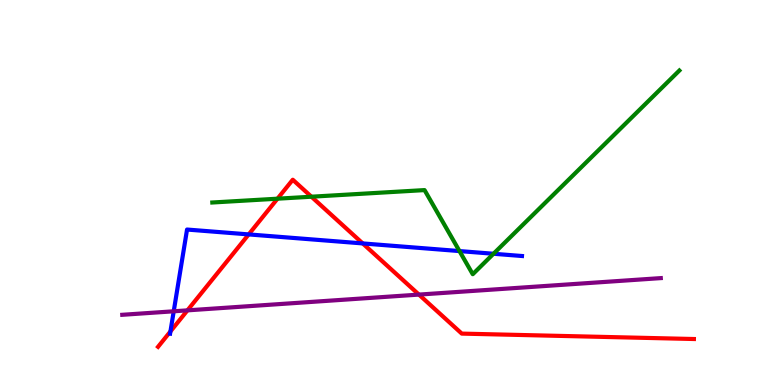[{'lines': ['blue', 'red'], 'intersections': [{'x': 2.2, 'y': 1.39}, {'x': 3.21, 'y': 3.91}, {'x': 4.68, 'y': 3.68}]}, {'lines': ['green', 'red'], 'intersections': [{'x': 3.58, 'y': 4.84}, {'x': 4.02, 'y': 4.89}]}, {'lines': ['purple', 'red'], 'intersections': [{'x': 2.42, 'y': 1.94}, {'x': 5.41, 'y': 2.35}]}, {'lines': ['blue', 'green'], 'intersections': [{'x': 5.93, 'y': 3.48}, {'x': 6.37, 'y': 3.41}]}, {'lines': ['blue', 'purple'], 'intersections': [{'x': 2.24, 'y': 1.91}]}, {'lines': ['green', 'purple'], 'intersections': []}]